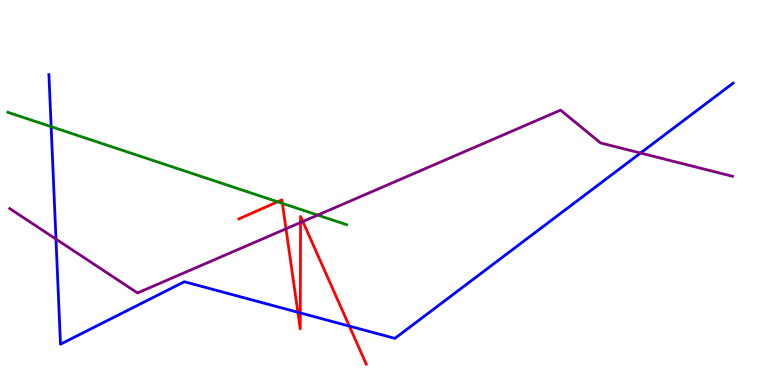[{'lines': ['blue', 'red'], 'intersections': [{'x': 3.84, 'y': 1.89}, {'x': 3.87, 'y': 1.87}, {'x': 4.51, 'y': 1.53}]}, {'lines': ['green', 'red'], 'intersections': [{'x': 3.58, 'y': 4.76}, {'x': 3.64, 'y': 4.72}]}, {'lines': ['purple', 'red'], 'intersections': [{'x': 3.69, 'y': 4.06}, {'x': 3.88, 'y': 4.22}, {'x': 3.91, 'y': 4.25}]}, {'lines': ['blue', 'green'], 'intersections': [{'x': 0.66, 'y': 6.71}]}, {'lines': ['blue', 'purple'], 'intersections': [{'x': 0.722, 'y': 3.79}, {'x': 8.26, 'y': 6.03}]}, {'lines': ['green', 'purple'], 'intersections': [{'x': 4.1, 'y': 4.41}]}]